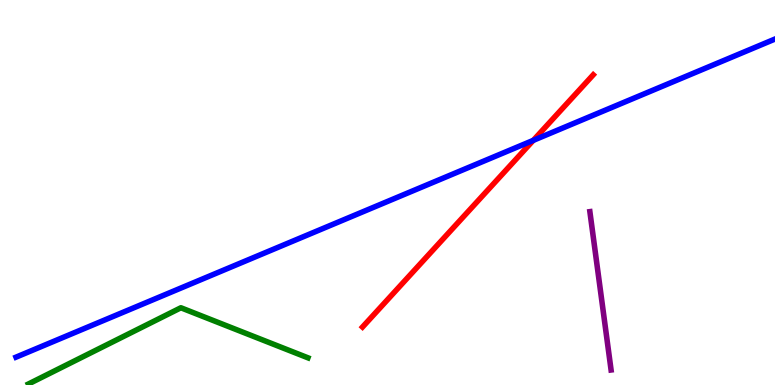[{'lines': ['blue', 'red'], 'intersections': [{'x': 6.88, 'y': 6.35}]}, {'lines': ['green', 'red'], 'intersections': []}, {'lines': ['purple', 'red'], 'intersections': []}, {'lines': ['blue', 'green'], 'intersections': []}, {'lines': ['blue', 'purple'], 'intersections': []}, {'lines': ['green', 'purple'], 'intersections': []}]